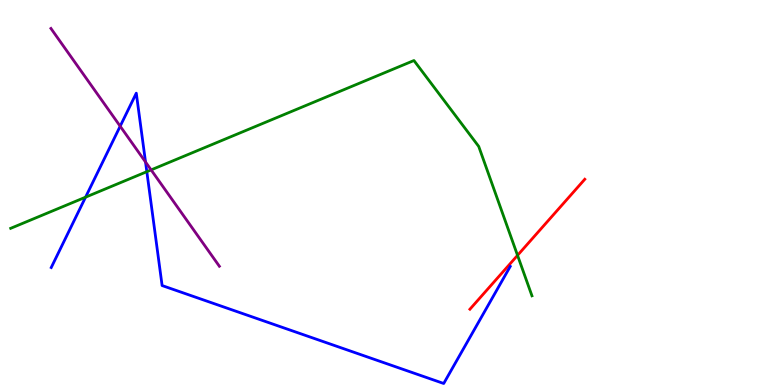[{'lines': ['blue', 'red'], 'intersections': []}, {'lines': ['green', 'red'], 'intersections': [{'x': 6.68, 'y': 3.37}]}, {'lines': ['purple', 'red'], 'intersections': []}, {'lines': ['blue', 'green'], 'intersections': [{'x': 1.1, 'y': 4.88}, {'x': 1.89, 'y': 5.54}]}, {'lines': ['blue', 'purple'], 'intersections': [{'x': 1.55, 'y': 6.72}, {'x': 1.88, 'y': 5.79}]}, {'lines': ['green', 'purple'], 'intersections': [{'x': 1.95, 'y': 5.59}]}]